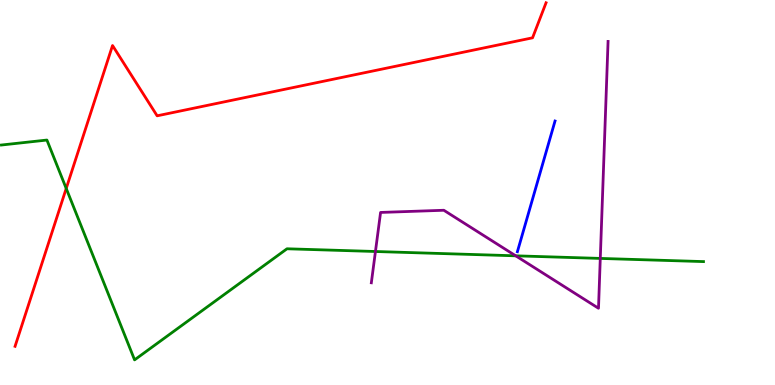[{'lines': ['blue', 'red'], 'intersections': []}, {'lines': ['green', 'red'], 'intersections': [{'x': 0.854, 'y': 5.1}]}, {'lines': ['purple', 'red'], 'intersections': []}, {'lines': ['blue', 'green'], 'intersections': []}, {'lines': ['blue', 'purple'], 'intersections': []}, {'lines': ['green', 'purple'], 'intersections': [{'x': 4.84, 'y': 3.47}, {'x': 6.65, 'y': 3.36}, {'x': 7.75, 'y': 3.29}]}]